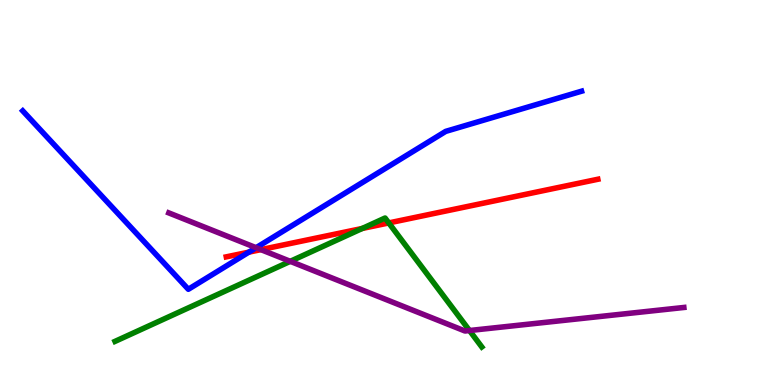[{'lines': ['blue', 'red'], 'intersections': [{'x': 3.21, 'y': 3.45}]}, {'lines': ['green', 'red'], 'intersections': [{'x': 4.67, 'y': 4.07}, {'x': 5.02, 'y': 4.21}]}, {'lines': ['purple', 'red'], 'intersections': [{'x': 3.37, 'y': 3.52}]}, {'lines': ['blue', 'green'], 'intersections': []}, {'lines': ['blue', 'purple'], 'intersections': [{'x': 3.3, 'y': 3.57}]}, {'lines': ['green', 'purple'], 'intersections': [{'x': 3.75, 'y': 3.21}, {'x': 6.06, 'y': 1.41}]}]